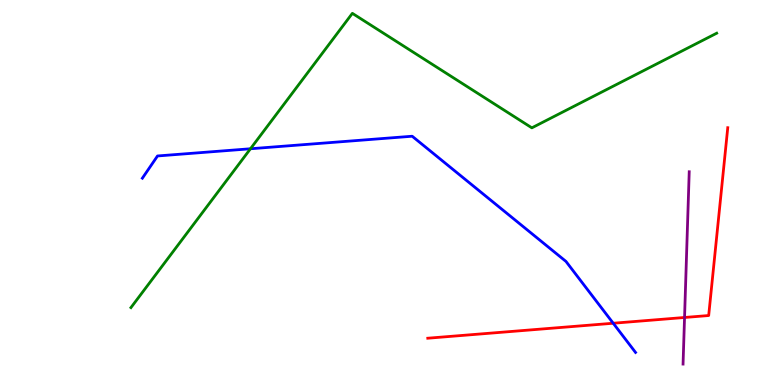[{'lines': ['blue', 'red'], 'intersections': [{'x': 7.91, 'y': 1.6}]}, {'lines': ['green', 'red'], 'intersections': []}, {'lines': ['purple', 'red'], 'intersections': [{'x': 8.83, 'y': 1.75}]}, {'lines': ['blue', 'green'], 'intersections': [{'x': 3.23, 'y': 6.14}]}, {'lines': ['blue', 'purple'], 'intersections': []}, {'lines': ['green', 'purple'], 'intersections': []}]